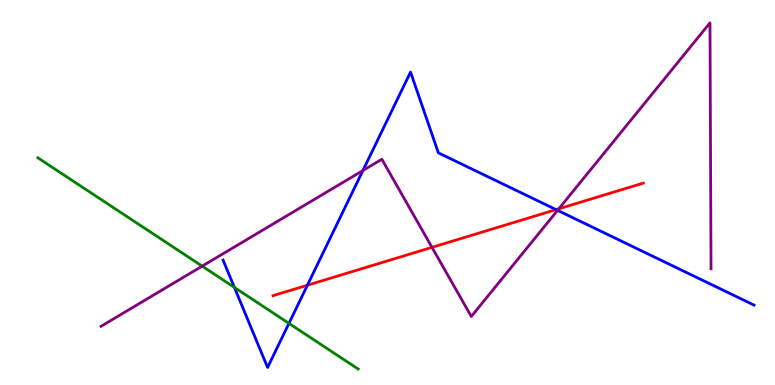[{'lines': ['blue', 'red'], 'intersections': [{'x': 3.97, 'y': 2.59}, {'x': 7.18, 'y': 4.56}]}, {'lines': ['green', 'red'], 'intersections': []}, {'lines': ['purple', 'red'], 'intersections': [{'x': 5.57, 'y': 3.58}, {'x': 7.21, 'y': 4.58}]}, {'lines': ['blue', 'green'], 'intersections': [{'x': 3.02, 'y': 2.54}, {'x': 3.73, 'y': 1.6}]}, {'lines': ['blue', 'purple'], 'intersections': [{'x': 4.68, 'y': 5.57}, {'x': 7.19, 'y': 4.54}]}, {'lines': ['green', 'purple'], 'intersections': [{'x': 2.61, 'y': 3.09}]}]